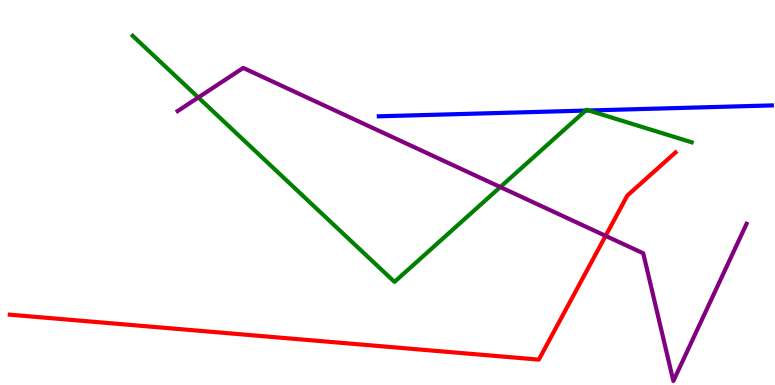[{'lines': ['blue', 'red'], 'intersections': []}, {'lines': ['green', 'red'], 'intersections': []}, {'lines': ['purple', 'red'], 'intersections': [{'x': 7.81, 'y': 3.87}]}, {'lines': ['blue', 'green'], 'intersections': [{'x': 7.56, 'y': 7.13}, {'x': 7.6, 'y': 7.13}]}, {'lines': ['blue', 'purple'], 'intersections': []}, {'lines': ['green', 'purple'], 'intersections': [{'x': 2.56, 'y': 7.47}, {'x': 6.46, 'y': 5.14}]}]